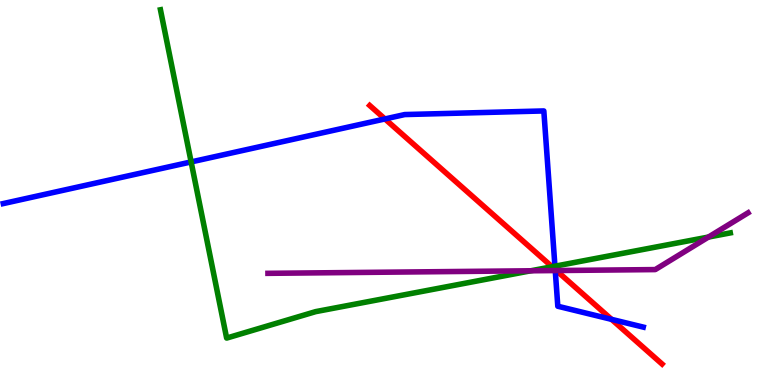[{'lines': ['blue', 'red'], 'intersections': [{'x': 4.97, 'y': 6.91}, {'x': 7.16, 'y': 3.0}, {'x': 7.89, 'y': 1.7}]}, {'lines': ['green', 'red'], 'intersections': [{'x': 7.12, 'y': 3.07}]}, {'lines': ['purple', 'red'], 'intersections': [{'x': 7.18, 'y': 2.97}]}, {'lines': ['blue', 'green'], 'intersections': [{'x': 2.47, 'y': 5.79}, {'x': 7.16, 'y': 3.09}]}, {'lines': ['blue', 'purple'], 'intersections': [{'x': 7.16, 'y': 2.97}]}, {'lines': ['green', 'purple'], 'intersections': [{'x': 6.85, 'y': 2.97}, {'x': 9.14, 'y': 3.84}]}]